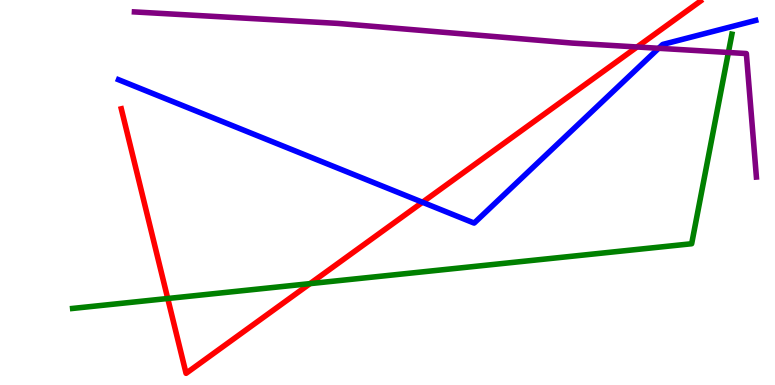[{'lines': ['blue', 'red'], 'intersections': [{'x': 5.45, 'y': 4.75}]}, {'lines': ['green', 'red'], 'intersections': [{'x': 2.16, 'y': 2.25}, {'x': 4.0, 'y': 2.63}]}, {'lines': ['purple', 'red'], 'intersections': [{'x': 8.22, 'y': 8.78}]}, {'lines': ['blue', 'green'], 'intersections': []}, {'lines': ['blue', 'purple'], 'intersections': [{'x': 8.5, 'y': 8.75}]}, {'lines': ['green', 'purple'], 'intersections': [{'x': 9.4, 'y': 8.64}]}]